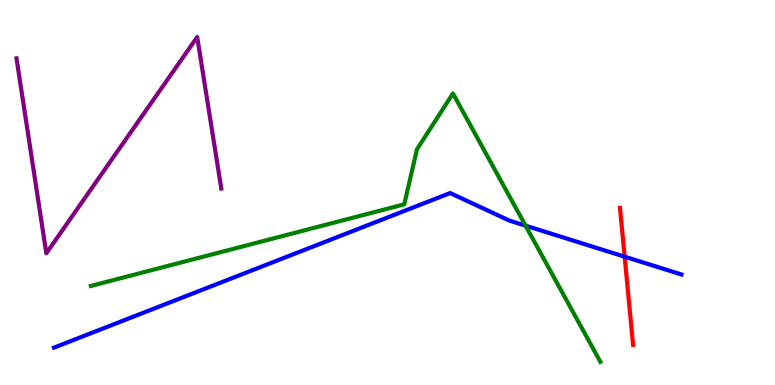[{'lines': ['blue', 'red'], 'intersections': [{'x': 8.06, 'y': 3.33}]}, {'lines': ['green', 'red'], 'intersections': []}, {'lines': ['purple', 'red'], 'intersections': []}, {'lines': ['blue', 'green'], 'intersections': [{'x': 6.78, 'y': 4.14}]}, {'lines': ['blue', 'purple'], 'intersections': []}, {'lines': ['green', 'purple'], 'intersections': []}]